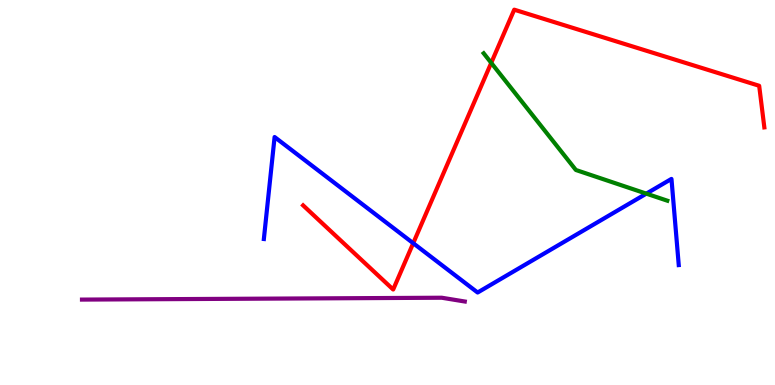[{'lines': ['blue', 'red'], 'intersections': [{'x': 5.33, 'y': 3.68}]}, {'lines': ['green', 'red'], 'intersections': [{'x': 6.34, 'y': 8.37}]}, {'lines': ['purple', 'red'], 'intersections': []}, {'lines': ['blue', 'green'], 'intersections': [{'x': 8.34, 'y': 4.97}]}, {'lines': ['blue', 'purple'], 'intersections': []}, {'lines': ['green', 'purple'], 'intersections': []}]